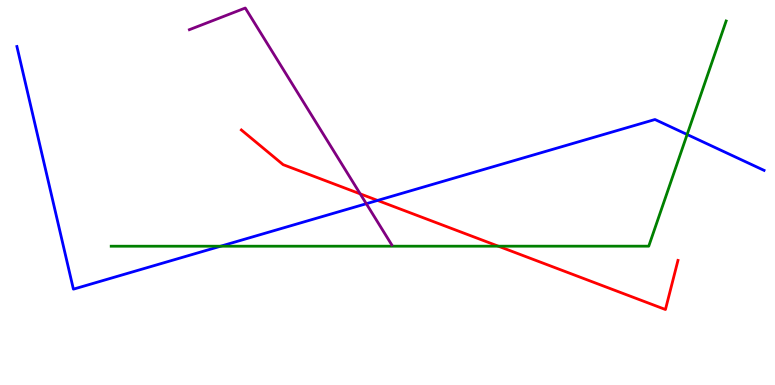[{'lines': ['blue', 'red'], 'intersections': [{'x': 4.87, 'y': 4.79}]}, {'lines': ['green', 'red'], 'intersections': [{'x': 6.43, 'y': 3.61}]}, {'lines': ['purple', 'red'], 'intersections': [{'x': 4.65, 'y': 4.96}]}, {'lines': ['blue', 'green'], 'intersections': [{'x': 2.85, 'y': 3.6}, {'x': 8.87, 'y': 6.51}]}, {'lines': ['blue', 'purple'], 'intersections': [{'x': 4.73, 'y': 4.71}]}, {'lines': ['green', 'purple'], 'intersections': []}]